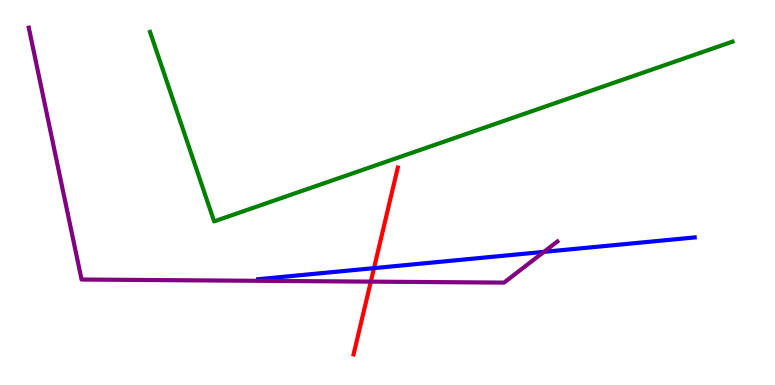[{'lines': ['blue', 'red'], 'intersections': [{'x': 4.83, 'y': 3.04}]}, {'lines': ['green', 'red'], 'intersections': []}, {'lines': ['purple', 'red'], 'intersections': [{'x': 4.78, 'y': 2.68}]}, {'lines': ['blue', 'green'], 'intersections': []}, {'lines': ['blue', 'purple'], 'intersections': [{'x': 7.02, 'y': 3.46}]}, {'lines': ['green', 'purple'], 'intersections': []}]